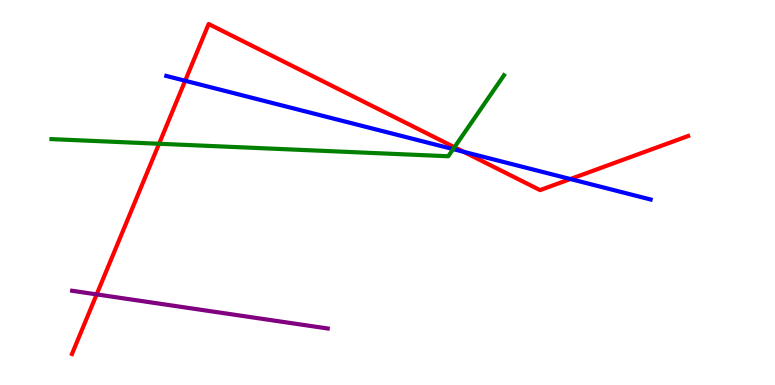[{'lines': ['blue', 'red'], 'intersections': [{'x': 2.39, 'y': 7.9}, {'x': 5.98, 'y': 6.06}, {'x': 7.36, 'y': 5.35}]}, {'lines': ['green', 'red'], 'intersections': [{'x': 2.05, 'y': 6.27}, {'x': 5.86, 'y': 6.18}]}, {'lines': ['purple', 'red'], 'intersections': [{'x': 1.25, 'y': 2.35}]}, {'lines': ['blue', 'green'], 'intersections': [{'x': 5.85, 'y': 6.13}]}, {'lines': ['blue', 'purple'], 'intersections': []}, {'lines': ['green', 'purple'], 'intersections': []}]